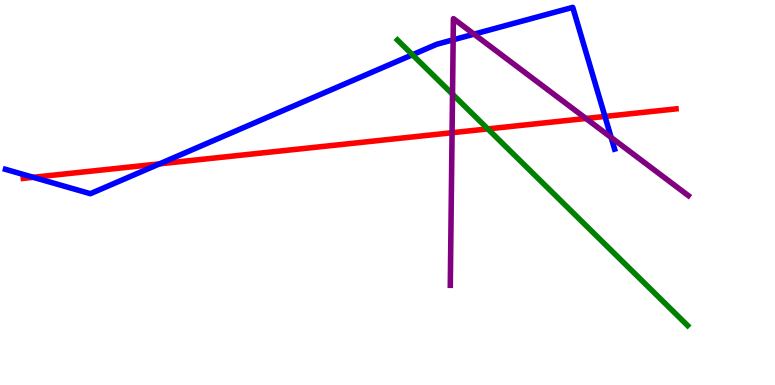[{'lines': ['blue', 'red'], 'intersections': [{'x': 0.429, 'y': 5.39}, {'x': 2.06, 'y': 5.74}, {'x': 7.81, 'y': 6.98}]}, {'lines': ['green', 'red'], 'intersections': [{'x': 6.29, 'y': 6.65}]}, {'lines': ['purple', 'red'], 'intersections': [{'x': 5.83, 'y': 6.55}, {'x': 7.56, 'y': 6.92}]}, {'lines': ['blue', 'green'], 'intersections': [{'x': 5.32, 'y': 8.58}]}, {'lines': ['blue', 'purple'], 'intersections': [{'x': 5.85, 'y': 8.97}, {'x': 6.12, 'y': 9.11}, {'x': 7.89, 'y': 6.43}]}, {'lines': ['green', 'purple'], 'intersections': [{'x': 5.84, 'y': 7.55}]}]